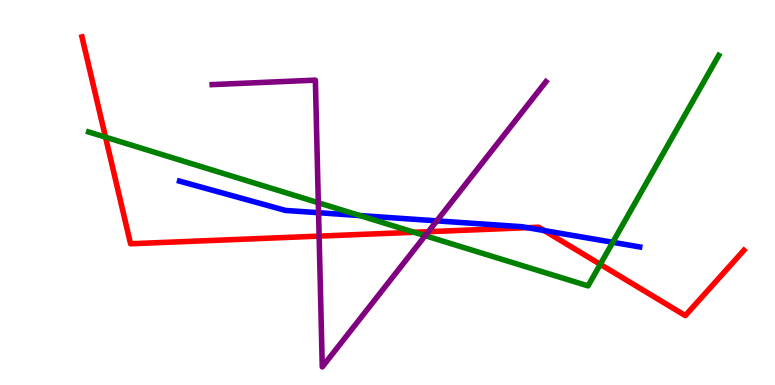[{'lines': ['blue', 'red'], 'intersections': [{'x': 6.81, 'y': 4.09}, {'x': 7.02, 'y': 4.01}]}, {'lines': ['green', 'red'], 'intersections': [{'x': 1.36, 'y': 6.44}, {'x': 5.34, 'y': 3.97}, {'x': 7.75, 'y': 3.13}]}, {'lines': ['purple', 'red'], 'intersections': [{'x': 4.12, 'y': 3.87}, {'x': 5.53, 'y': 3.98}]}, {'lines': ['blue', 'green'], 'intersections': [{'x': 4.64, 'y': 4.4}, {'x': 7.91, 'y': 3.71}]}, {'lines': ['blue', 'purple'], 'intersections': [{'x': 4.11, 'y': 4.48}, {'x': 5.64, 'y': 4.26}]}, {'lines': ['green', 'purple'], 'intersections': [{'x': 4.11, 'y': 4.73}, {'x': 5.49, 'y': 3.88}]}]